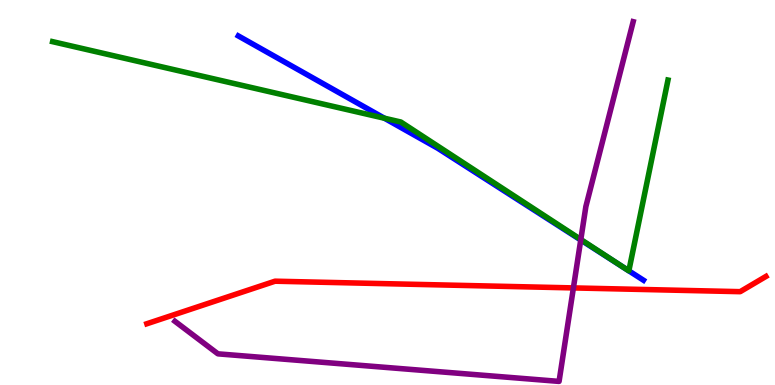[{'lines': ['blue', 'red'], 'intersections': []}, {'lines': ['green', 'red'], 'intersections': []}, {'lines': ['purple', 'red'], 'intersections': [{'x': 7.4, 'y': 2.52}]}, {'lines': ['blue', 'green'], 'intersections': [{'x': 4.96, 'y': 6.93}, {'x': 8.11, 'y': 2.97}, {'x': 8.11, 'y': 2.97}]}, {'lines': ['blue', 'purple'], 'intersections': [{'x': 7.49, 'y': 3.77}]}, {'lines': ['green', 'purple'], 'intersections': [{'x': 7.49, 'y': 3.78}]}]